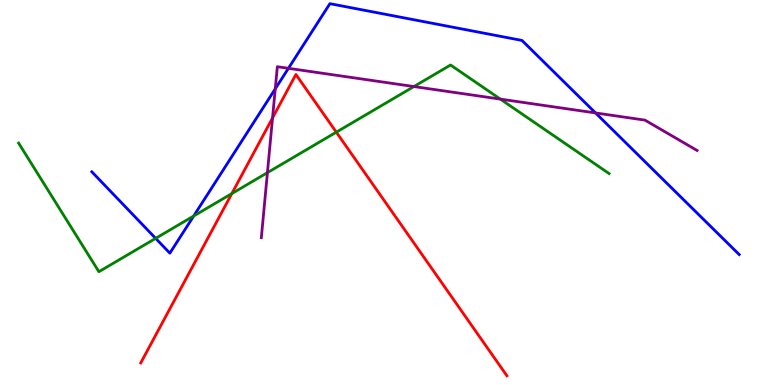[{'lines': ['blue', 'red'], 'intersections': []}, {'lines': ['green', 'red'], 'intersections': [{'x': 2.99, 'y': 4.97}, {'x': 4.34, 'y': 6.57}]}, {'lines': ['purple', 'red'], 'intersections': [{'x': 3.52, 'y': 6.94}]}, {'lines': ['blue', 'green'], 'intersections': [{'x': 2.01, 'y': 3.81}, {'x': 2.5, 'y': 4.39}]}, {'lines': ['blue', 'purple'], 'intersections': [{'x': 3.55, 'y': 7.69}, {'x': 3.72, 'y': 8.23}, {'x': 7.68, 'y': 7.07}]}, {'lines': ['green', 'purple'], 'intersections': [{'x': 3.45, 'y': 5.52}, {'x': 5.34, 'y': 7.75}, {'x': 6.46, 'y': 7.43}]}]